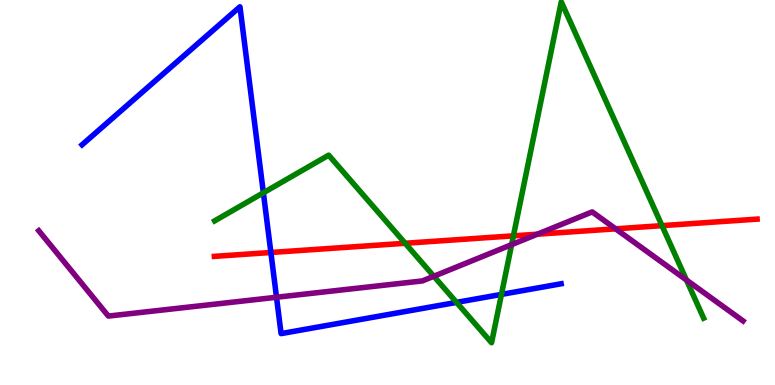[{'lines': ['blue', 'red'], 'intersections': [{'x': 3.5, 'y': 3.44}]}, {'lines': ['green', 'red'], 'intersections': [{'x': 5.23, 'y': 3.68}, {'x': 6.62, 'y': 3.87}, {'x': 8.54, 'y': 4.14}]}, {'lines': ['purple', 'red'], 'intersections': [{'x': 6.93, 'y': 3.92}, {'x': 7.94, 'y': 4.06}]}, {'lines': ['blue', 'green'], 'intersections': [{'x': 3.4, 'y': 4.99}, {'x': 5.89, 'y': 2.15}, {'x': 6.47, 'y': 2.35}]}, {'lines': ['blue', 'purple'], 'intersections': [{'x': 3.57, 'y': 2.28}]}, {'lines': ['green', 'purple'], 'intersections': [{'x': 5.6, 'y': 2.82}, {'x': 6.6, 'y': 3.65}, {'x': 8.86, 'y': 2.73}]}]